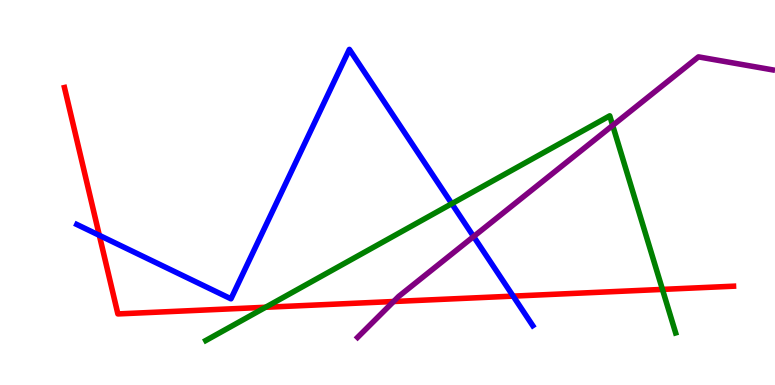[{'lines': ['blue', 'red'], 'intersections': [{'x': 1.28, 'y': 3.89}, {'x': 6.62, 'y': 2.31}]}, {'lines': ['green', 'red'], 'intersections': [{'x': 3.43, 'y': 2.02}, {'x': 8.55, 'y': 2.48}]}, {'lines': ['purple', 'red'], 'intersections': [{'x': 5.08, 'y': 2.17}]}, {'lines': ['blue', 'green'], 'intersections': [{'x': 5.83, 'y': 4.71}]}, {'lines': ['blue', 'purple'], 'intersections': [{'x': 6.11, 'y': 3.86}]}, {'lines': ['green', 'purple'], 'intersections': [{'x': 7.91, 'y': 6.74}]}]